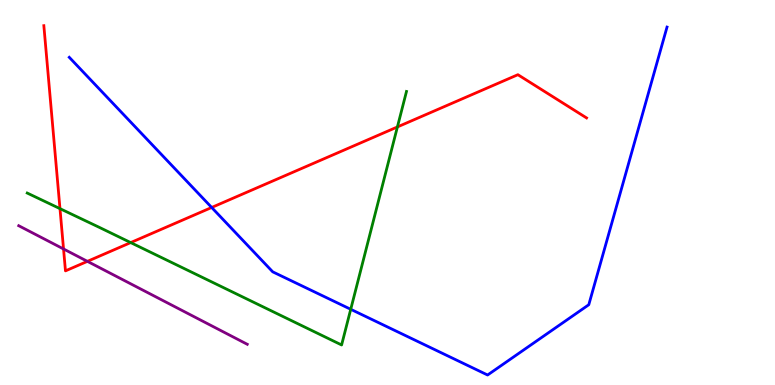[{'lines': ['blue', 'red'], 'intersections': [{'x': 2.73, 'y': 4.61}]}, {'lines': ['green', 'red'], 'intersections': [{'x': 0.774, 'y': 4.58}, {'x': 1.69, 'y': 3.7}, {'x': 5.13, 'y': 6.7}]}, {'lines': ['purple', 'red'], 'intersections': [{'x': 0.82, 'y': 3.53}, {'x': 1.13, 'y': 3.21}]}, {'lines': ['blue', 'green'], 'intersections': [{'x': 4.53, 'y': 1.97}]}, {'lines': ['blue', 'purple'], 'intersections': []}, {'lines': ['green', 'purple'], 'intersections': []}]